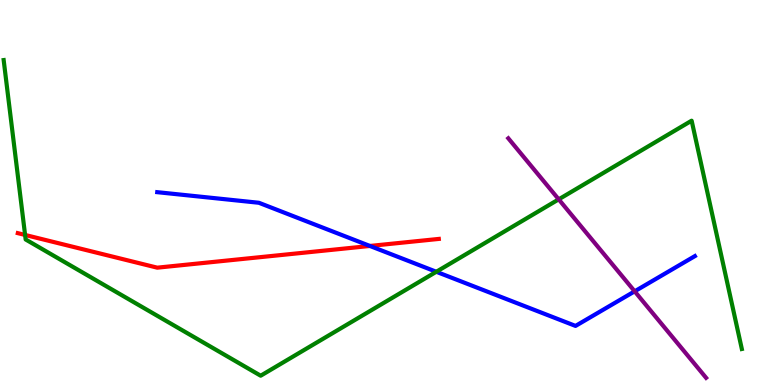[{'lines': ['blue', 'red'], 'intersections': [{'x': 4.77, 'y': 3.61}]}, {'lines': ['green', 'red'], 'intersections': [{'x': 0.324, 'y': 3.9}]}, {'lines': ['purple', 'red'], 'intersections': []}, {'lines': ['blue', 'green'], 'intersections': [{'x': 5.63, 'y': 2.94}]}, {'lines': ['blue', 'purple'], 'intersections': [{'x': 8.19, 'y': 2.43}]}, {'lines': ['green', 'purple'], 'intersections': [{'x': 7.21, 'y': 4.82}]}]